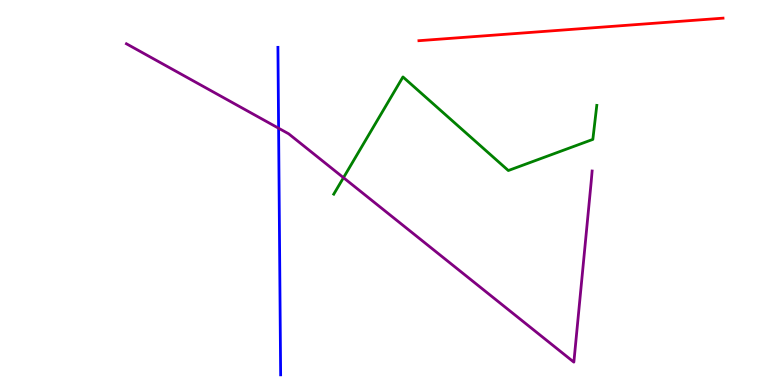[{'lines': ['blue', 'red'], 'intersections': []}, {'lines': ['green', 'red'], 'intersections': []}, {'lines': ['purple', 'red'], 'intersections': []}, {'lines': ['blue', 'green'], 'intersections': []}, {'lines': ['blue', 'purple'], 'intersections': [{'x': 3.59, 'y': 6.67}]}, {'lines': ['green', 'purple'], 'intersections': [{'x': 4.43, 'y': 5.38}]}]